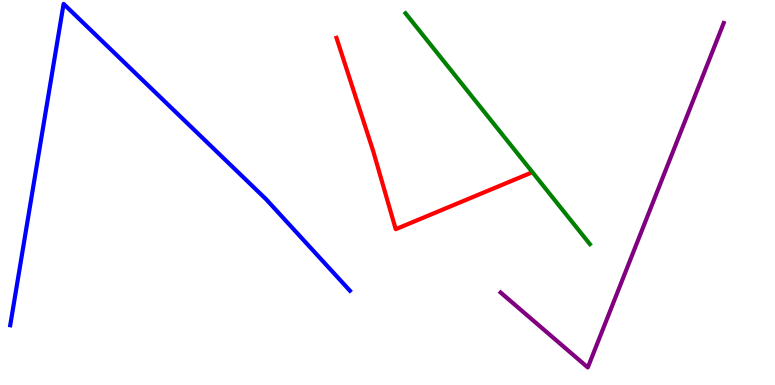[{'lines': ['blue', 'red'], 'intersections': []}, {'lines': ['green', 'red'], 'intersections': []}, {'lines': ['purple', 'red'], 'intersections': []}, {'lines': ['blue', 'green'], 'intersections': []}, {'lines': ['blue', 'purple'], 'intersections': []}, {'lines': ['green', 'purple'], 'intersections': []}]